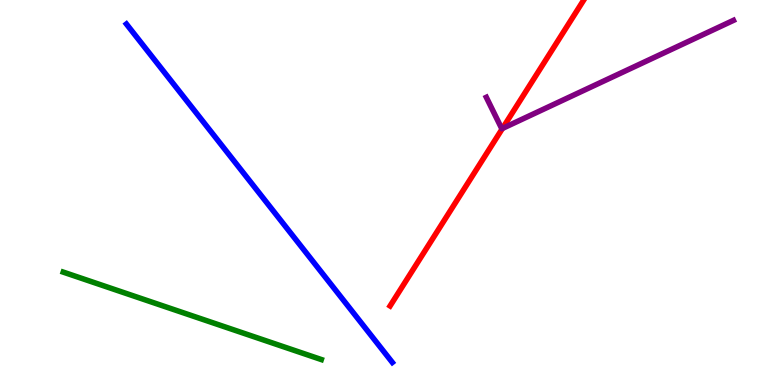[{'lines': ['blue', 'red'], 'intersections': []}, {'lines': ['green', 'red'], 'intersections': []}, {'lines': ['purple', 'red'], 'intersections': [{'x': 6.48, 'y': 6.66}]}, {'lines': ['blue', 'green'], 'intersections': []}, {'lines': ['blue', 'purple'], 'intersections': []}, {'lines': ['green', 'purple'], 'intersections': []}]